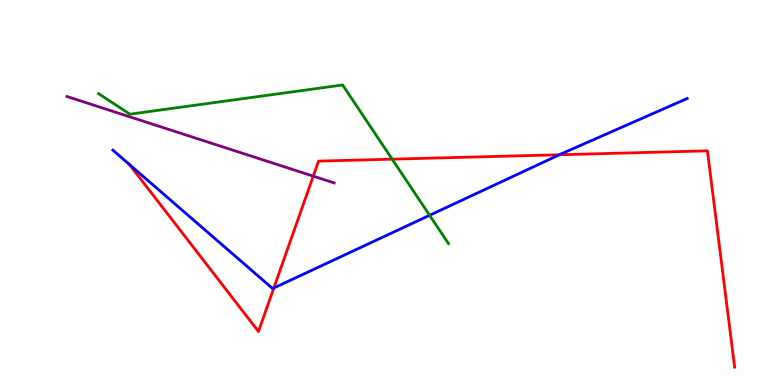[{'lines': ['blue', 'red'], 'intersections': [{'x': 1.67, 'y': 5.73}, {'x': 3.53, 'y': 2.52}, {'x': 7.22, 'y': 5.98}]}, {'lines': ['green', 'red'], 'intersections': [{'x': 5.06, 'y': 5.87}]}, {'lines': ['purple', 'red'], 'intersections': [{'x': 4.04, 'y': 5.42}]}, {'lines': ['blue', 'green'], 'intersections': [{'x': 5.54, 'y': 4.41}]}, {'lines': ['blue', 'purple'], 'intersections': []}, {'lines': ['green', 'purple'], 'intersections': []}]